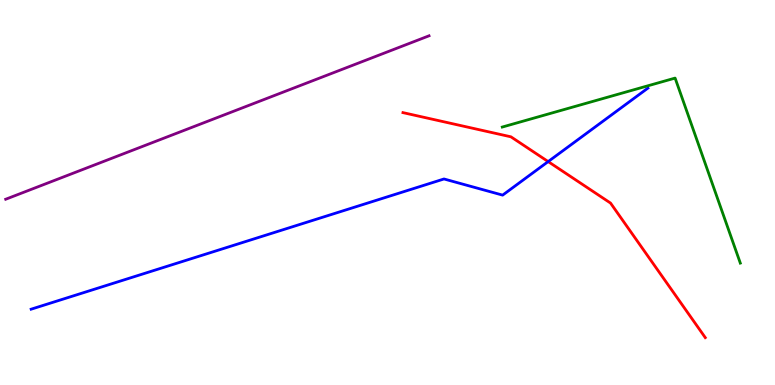[{'lines': ['blue', 'red'], 'intersections': [{'x': 7.07, 'y': 5.8}]}, {'lines': ['green', 'red'], 'intersections': []}, {'lines': ['purple', 'red'], 'intersections': []}, {'lines': ['blue', 'green'], 'intersections': []}, {'lines': ['blue', 'purple'], 'intersections': []}, {'lines': ['green', 'purple'], 'intersections': []}]